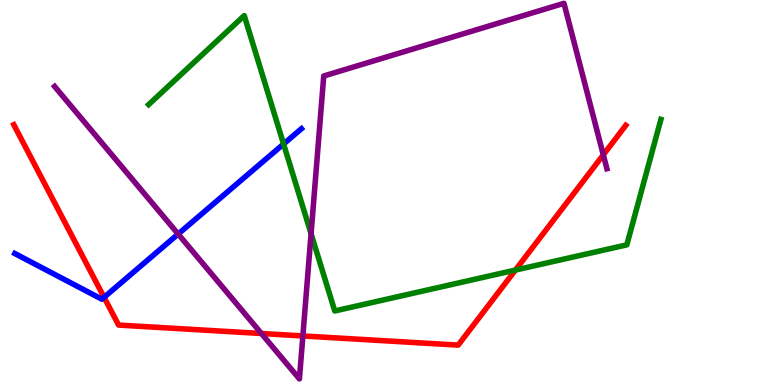[{'lines': ['blue', 'red'], 'intersections': [{'x': 1.34, 'y': 2.28}]}, {'lines': ['green', 'red'], 'intersections': [{'x': 6.65, 'y': 2.98}]}, {'lines': ['purple', 'red'], 'intersections': [{'x': 3.37, 'y': 1.34}, {'x': 3.91, 'y': 1.27}, {'x': 7.78, 'y': 5.98}]}, {'lines': ['blue', 'green'], 'intersections': [{'x': 3.66, 'y': 6.26}]}, {'lines': ['blue', 'purple'], 'intersections': [{'x': 2.3, 'y': 3.92}]}, {'lines': ['green', 'purple'], 'intersections': [{'x': 4.01, 'y': 3.93}]}]